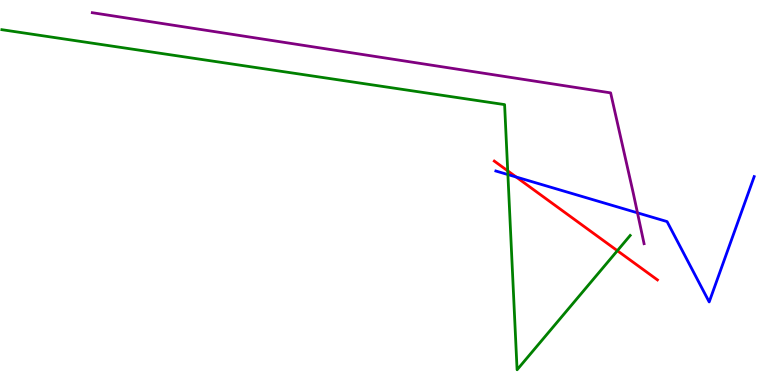[{'lines': ['blue', 'red'], 'intersections': [{'x': 6.66, 'y': 5.4}]}, {'lines': ['green', 'red'], 'intersections': [{'x': 6.55, 'y': 5.56}, {'x': 7.97, 'y': 3.49}]}, {'lines': ['purple', 'red'], 'intersections': []}, {'lines': ['blue', 'green'], 'intersections': [{'x': 6.55, 'y': 5.47}]}, {'lines': ['blue', 'purple'], 'intersections': [{'x': 8.23, 'y': 4.47}]}, {'lines': ['green', 'purple'], 'intersections': []}]